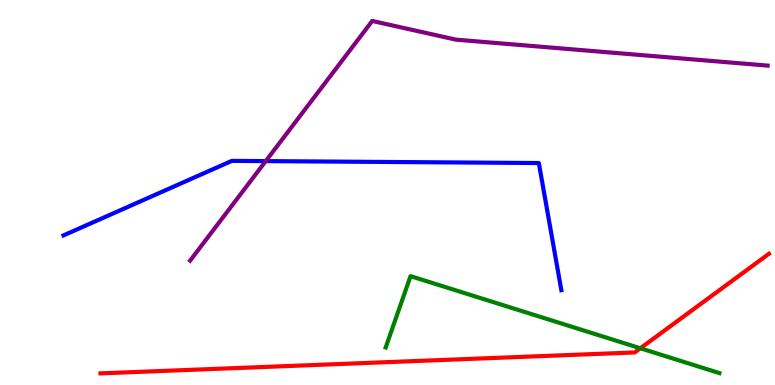[{'lines': ['blue', 'red'], 'intersections': []}, {'lines': ['green', 'red'], 'intersections': [{'x': 8.26, 'y': 0.954}]}, {'lines': ['purple', 'red'], 'intersections': []}, {'lines': ['blue', 'green'], 'intersections': []}, {'lines': ['blue', 'purple'], 'intersections': [{'x': 3.43, 'y': 5.82}]}, {'lines': ['green', 'purple'], 'intersections': []}]